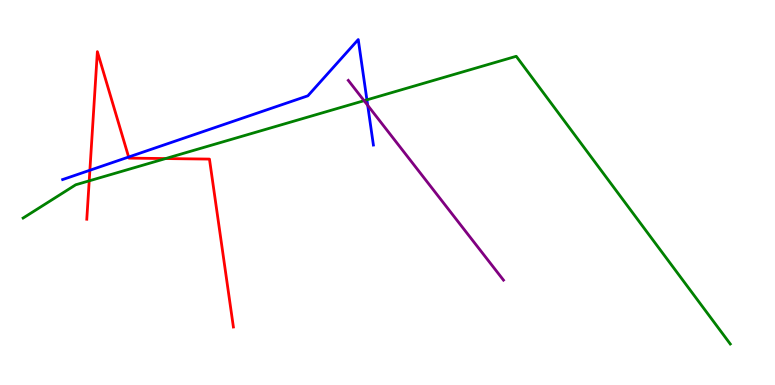[{'lines': ['blue', 'red'], 'intersections': [{'x': 1.16, 'y': 5.58}, {'x': 1.66, 'y': 5.92}]}, {'lines': ['green', 'red'], 'intersections': [{'x': 1.15, 'y': 5.3}, {'x': 2.14, 'y': 5.88}]}, {'lines': ['purple', 'red'], 'intersections': []}, {'lines': ['blue', 'green'], 'intersections': [{'x': 4.73, 'y': 7.41}]}, {'lines': ['blue', 'purple'], 'intersections': [{'x': 4.74, 'y': 7.26}]}, {'lines': ['green', 'purple'], 'intersections': [{'x': 4.7, 'y': 7.39}]}]